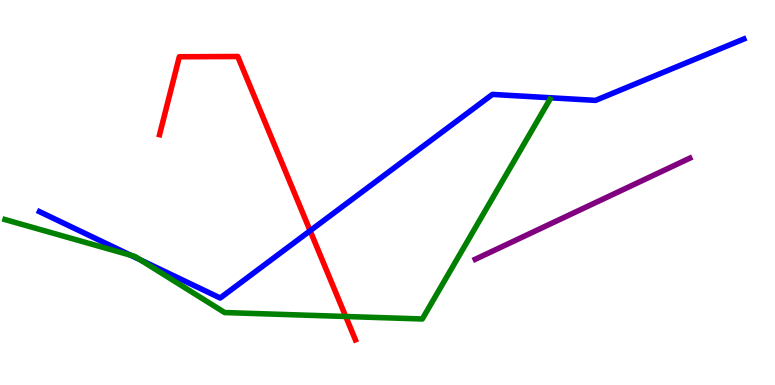[{'lines': ['blue', 'red'], 'intersections': [{'x': 4.0, 'y': 4.01}]}, {'lines': ['green', 'red'], 'intersections': [{'x': 4.46, 'y': 1.78}]}, {'lines': ['purple', 'red'], 'intersections': []}, {'lines': ['blue', 'green'], 'intersections': [{'x': 1.69, 'y': 3.37}, {'x': 1.81, 'y': 3.25}]}, {'lines': ['blue', 'purple'], 'intersections': []}, {'lines': ['green', 'purple'], 'intersections': []}]